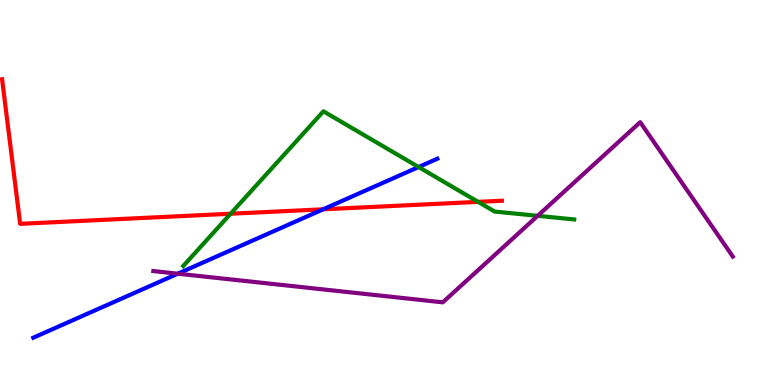[{'lines': ['blue', 'red'], 'intersections': [{'x': 4.17, 'y': 4.56}]}, {'lines': ['green', 'red'], 'intersections': [{'x': 2.98, 'y': 4.45}, {'x': 6.17, 'y': 4.76}]}, {'lines': ['purple', 'red'], 'intersections': []}, {'lines': ['blue', 'green'], 'intersections': [{'x': 5.4, 'y': 5.66}]}, {'lines': ['blue', 'purple'], 'intersections': [{'x': 2.29, 'y': 2.89}]}, {'lines': ['green', 'purple'], 'intersections': [{'x': 6.94, 'y': 4.39}]}]